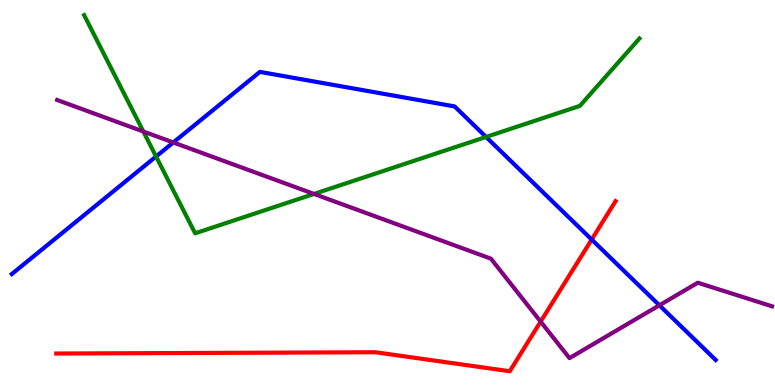[{'lines': ['blue', 'red'], 'intersections': [{'x': 7.63, 'y': 3.78}]}, {'lines': ['green', 'red'], 'intersections': []}, {'lines': ['purple', 'red'], 'intersections': [{'x': 6.98, 'y': 1.65}]}, {'lines': ['blue', 'green'], 'intersections': [{'x': 2.01, 'y': 5.93}, {'x': 6.27, 'y': 6.44}]}, {'lines': ['blue', 'purple'], 'intersections': [{'x': 2.24, 'y': 6.3}, {'x': 8.51, 'y': 2.07}]}, {'lines': ['green', 'purple'], 'intersections': [{'x': 1.85, 'y': 6.58}, {'x': 4.05, 'y': 4.96}]}]